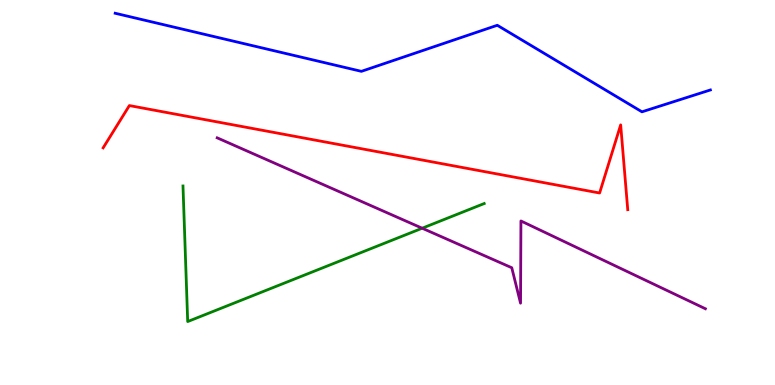[{'lines': ['blue', 'red'], 'intersections': []}, {'lines': ['green', 'red'], 'intersections': []}, {'lines': ['purple', 'red'], 'intersections': []}, {'lines': ['blue', 'green'], 'intersections': []}, {'lines': ['blue', 'purple'], 'intersections': []}, {'lines': ['green', 'purple'], 'intersections': [{'x': 5.45, 'y': 4.07}]}]